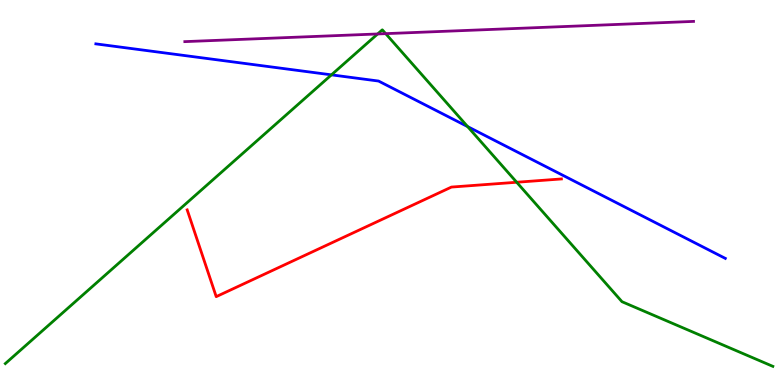[{'lines': ['blue', 'red'], 'intersections': []}, {'lines': ['green', 'red'], 'intersections': [{'x': 6.67, 'y': 5.27}]}, {'lines': ['purple', 'red'], 'intersections': []}, {'lines': ['blue', 'green'], 'intersections': [{'x': 4.28, 'y': 8.06}, {'x': 6.03, 'y': 6.71}]}, {'lines': ['blue', 'purple'], 'intersections': []}, {'lines': ['green', 'purple'], 'intersections': [{'x': 4.87, 'y': 9.12}, {'x': 4.98, 'y': 9.13}]}]